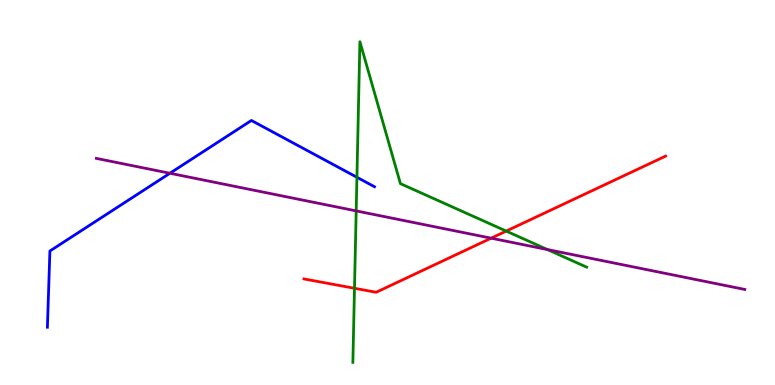[{'lines': ['blue', 'red'], 'intersections': []}, {'lines': ['green', 'red'], 'intersections': [{'x': 4.57, 'y': 2.51}, {'x': 6.53, 'y': 4.0}]}, {'lines': ['purple', 'red'], 'intersections': [{'x': 6.34, 'y': 3.81}]}, {'lines': ['blue', 'green'], 'intersections': [{'x': 4.61, 'y': 5.4}]}, {'lines': ['blue', 'purple'], 'intersections': [{'x': 2.19, 'y': 5.5}]}, {'lines': ['green', 'purple'], 'intersections': [{'x': 4.6, 'y': 4.52}, {'x': 7.06, 'y': 3.52}]}]